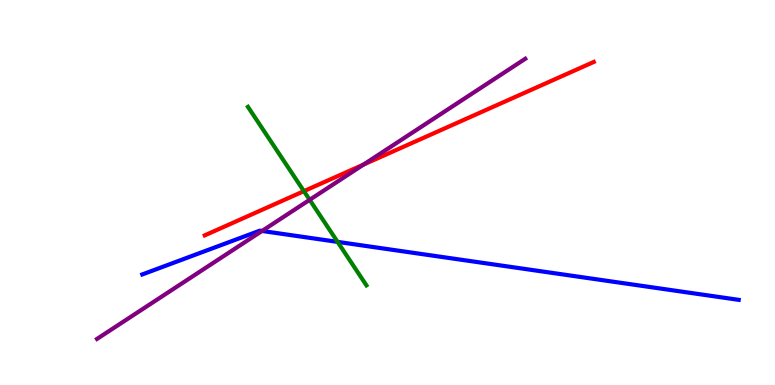[{'lines': ['blue', 'red'], 'intersections': []}, {'lines': ['green', 'red'], 'intersections': [{'x': 3.92, 'y': 5.03}]}, {'lines': ['purple', 'red'], 'intersections': [{'x': 4.69, 'y': 5.72}]}, {'lines': ['blue', 'green'], 'intersections': [{'x': 4.36, 'y': 3.72}]}, {'lines': ['blue', 'purple'], 'intersections': [{'x': 3.38, 'y': 4.0}]}, {'lines': ['green', 'purple'], 'intersections': [{'x': 4.0, 'y': 4.81}]}]